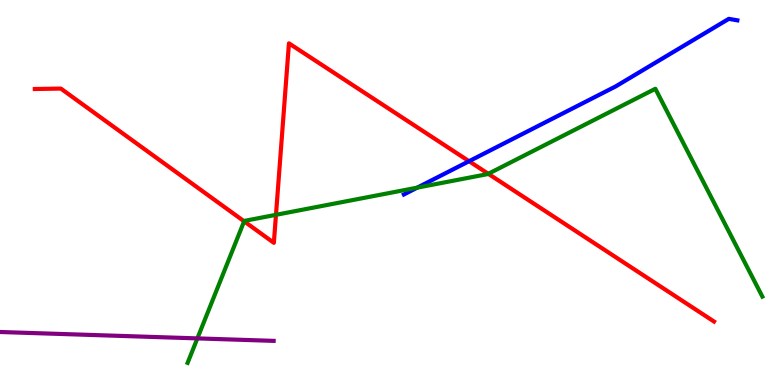[{'lines': ['blue', 'red'], 'intersections': [{'x': 6.05, 'y': 5.81}]}, {'lines': ['green', 'red'], 'intersections': [{'x': 3.15, 'y': 4.25}, {'x': 3.56, 'y': 4.42}, {'x': 6.3, 'y': 5.49}]}, {'lines': ['purple', 'red'], 'intersections': []}, {'lines': ['blue', 'green'], 'intersections': [{'x': 5.38, 'y': 5.13}]}, {'lines': ['blue', 'purple'], 'intersections': []}, {'lines': ['green', 'purple'], 'intersections': [{'x': 2.55, 'y': 1.21}]}]